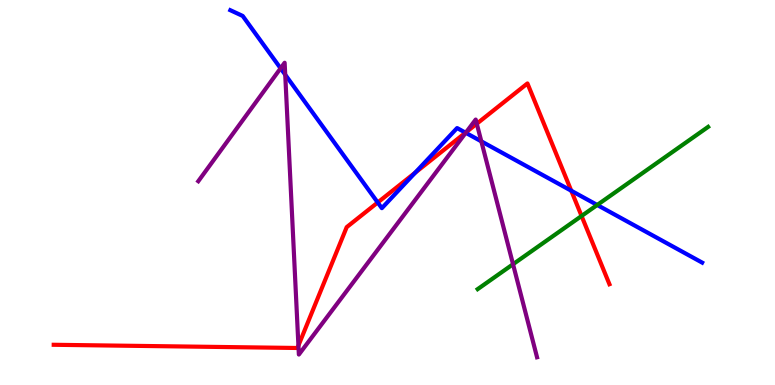[{'lines': ['blue', 'red'], 'intersections': [{'x': 4.87, 'y': 4.74}, {'x': 5.36, 'y': 5.51}, {'x': 6.01, 'y': 6.55}, {'x': 7.37, 'y': 5.05}]}, {'lines': ['green', 'red'], 'intersections': [{'x': 7.5, 'y': 4.39}]}, {'lines': ['purple', 'red'], 'intersections': [{'x': 3.85, 'y': 1.02}, {'x': 6.02, 'y': 6.57}, {'x': 6.15, 'y': 6.79}]}, {'lines': ['blue', 'green'], 'intersections': [{'x': 7.71, 'y': 4.68}]}, {'lines': ['blue', 'purple'], 'intersections': [{'x': 3.62, 'y': 8.23}, {'x': 3.68, 'y': 8.06}, {'x': 6.01, 'y': 6.55}, {'x': 6.21, 'y': 6.33}]}, {'lines': ['green', 'purple'], 'intersections': [{'x': 6.62, 'y': 3.14}]}]